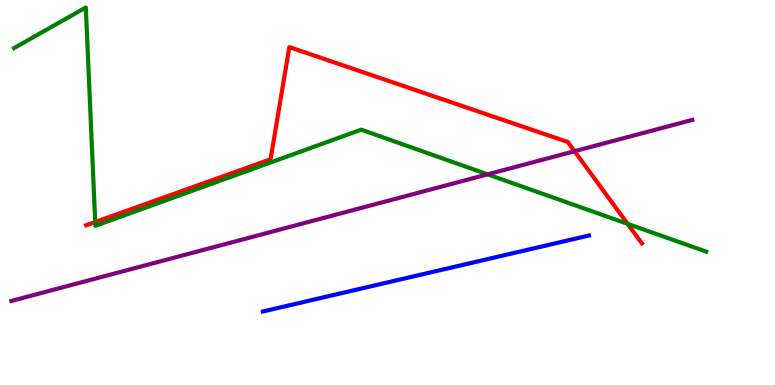[{'lines': ['blue', 'red'], 'intersections': []}, {'lines': ['green', 'red'], 'intersections': [{'x': 1.23, 'y': 4.23}, {'x': 8.1, 'y': 4.19}]}, {'lines': ['purple', 'red'], 'intersections': [{'x': 7.41, 'y': 6.07}]}, {'lines': ['blue', 'green'], 'intersections': []}, {'lines': ['blue', 'purple'], 'intersections': []}, {'lines': ['green', 'purple'], 'intersections': [{'x': 6.29, 'y': 5.47}]}]